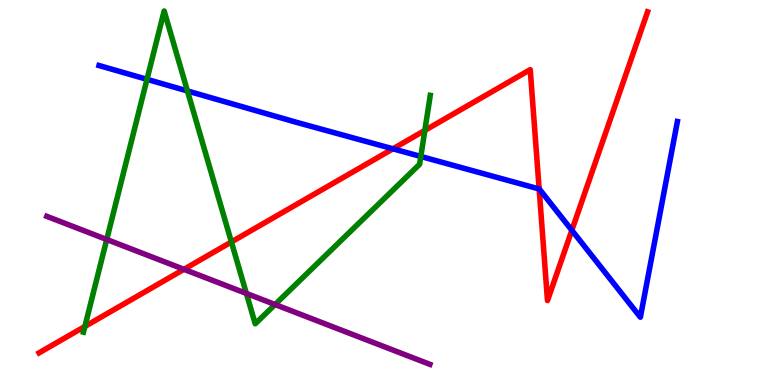[{'lines': ['blue', 'red'], 'intersections': [{'x': 5.07, 'y': 6.13}, {'x': 6.96, 'y': 5.09}, {'x': 7.38, 'y': 4.02}]}, {'lines': ['green', 'red'], 'intersections': [{'x': 1.1, 'y': 1.52}, {'x': 2.99, 'y': 3.72}, {'x': 5.48, 'y': 6.61}]}, {'lines': ['purple', 'red'], 'intersections': [{'x': 2.37, 'y': 3.0}]}, {'lines': ['blue', 'green'], 'intersections': [{'x': 1.9, 'y': 7.94}, {'x': 2.42, 'y': 7.64}, {'x': 5.43, 'y': 5.94}]}, {'lines': ['blue', 'purple'], 'intersections': []}, {'lines': ['green', 'purple'], 'intersections': [{'x': 1.38, 'y': 3.78}, {'x': 3.18, 'y': 2.38}, {'x': 3.55, 'y': 2.09}]}]